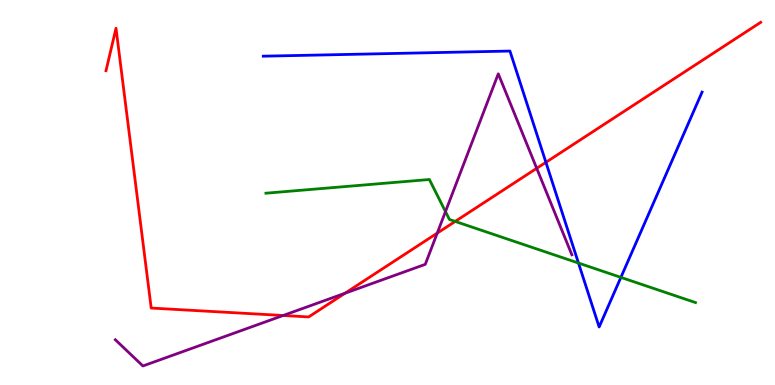[{'lines': ['blue', 'red'], 'intersections': [{'x': 7.04, 'y': 5.78}]}, {'lines': ['green', 'red'], 'intersections': [{'x': 5.87, 'y': 4.25}]}, {'lines': ['purple', 'red'], 'intersections': [{'x': 3.65, 'y': 1.81}, {'x': 4.45, 'y': 2.38}, {'x': 5.64, 'y': 3.94}, {'x': 6.93, 'y': 5.63}]}, {'lines': ['blue', 'green'], 'intersections': [{'x': 7.46, 'y': 3.17}, {'x': 8.01, 'y': 2.8}]}, {'lines': ['blue', 'purple'], 'intersections': []}, {'lines': ['green', 'purple'], 'intersections': [{'x': 5.75, 'y': 4.5}]}]